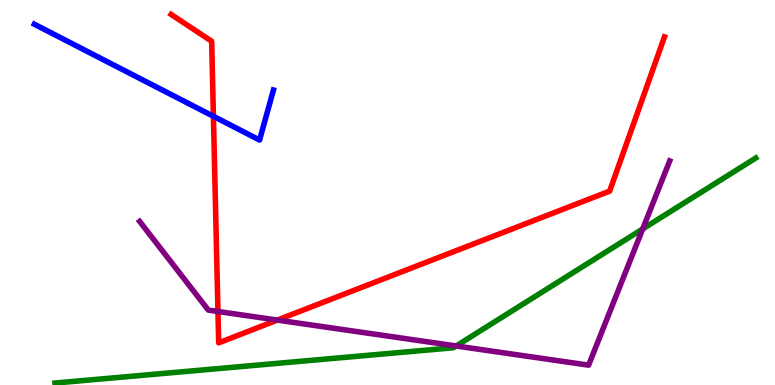[{'lines': ['blue', 'red'], 'intersections': [{'x': 2.75, 'y': 6.98}]}, {'lines': ['green', 'red'], 'intersections': []}, {'lines': ['purple', 'red'], 'intersections': [{'x': 2.81, 'y': 1.91}, {'x': 3.58, 'y': 1.69}]}, {'lines': ['blue', 'green'], 'intersections': []}, {'lines': ['blue', 'purple'], 'intersections': []}, {'lines': ['green', 'purple'], 'intersections': [{'x': 5.89, 'y': 1.01}, {'x': 8.29, 'y': 4.05}]}]